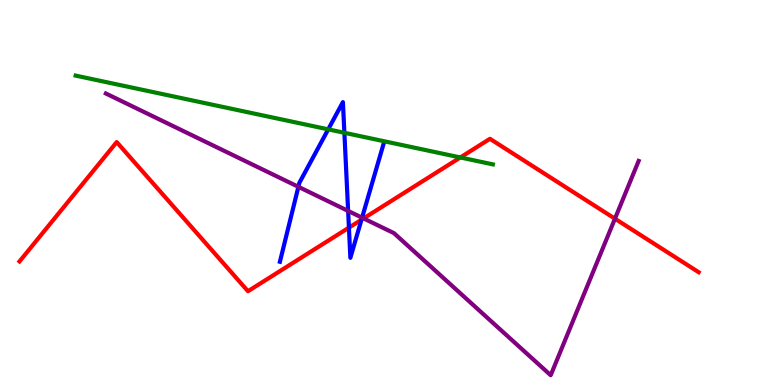[{'lines': ['blue', 'red'], 'intersections': [{'x': 4.5, 'y': 4.09}, {'x': 4.66, 'y': 4.29}]}, {'lines': ['green', 'red'], 'intersections': [{'x': 5.94, 'y': 5.91}]}, {'lines': ['purple', 'red'], 'intersections': [{'x': 4.69, 'y': 4.33}, {'x': 7.93, 'y': 4.32}]}, {'lines': ['blue', 'green'], 'intersections': [{'x': 4.24, 'y': 6.64}, {'x': 4.44, 'y': 6.55}]}, {'lines': ['blue', 'purple'], 'intersections': [{'x': 3.85, 'y': 5.15}, {'x': 4.49, 'y': 4.52}, {'x': 4.67, 'y': 4.35}]}, {'lines': ['green', 'purple'], 'intersections': []}]